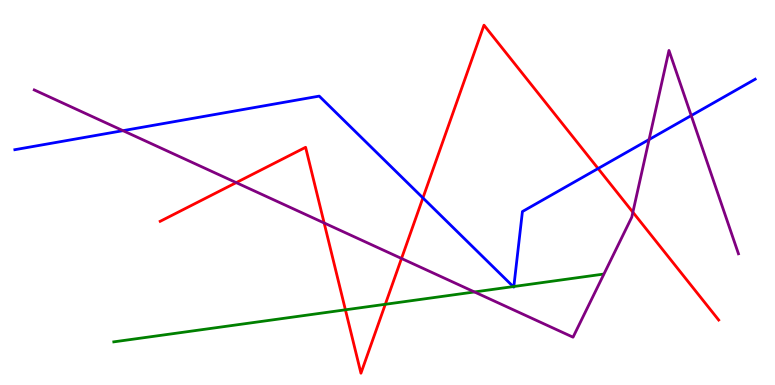[{'lines': ['blue', 'red'], 'intersections': [{'x': 5.46, 'y': 4.86}, {'x': 7.72, 'y': 5.62}]}, {'lines': ['green', 'red'], 'intersections': [{'x': 4.46, 'y': 1.95}, {'x': 4.97, 'y': 2.1}]}, {'lines': ['purple', 'red'], 'intersections': [{'x': 3.05, 'y': 5.26}, {'x': 4.18, 'y': 4.21}, {'x': 5.18, 'y': 3.29}, {'x': 8.17, 'y': 4.49}]}, {'lines': ['blue', 'green'], 'intersections': [{'x': 6.62, 'y': 2.56}, {'x': 6.63, 'y': 2.56}]}, {'lines': ['blue', 'purple'], 'intersections': [{'x': 1.59, 'y': 6.61}, {'x': 8.38, 'y': 6.38}, {'x': 8.92, 'y': 7.0}]}, {'lines': ['green', 'purple'], 'intersections': [{'x': 6.12, 'y': 2.42}]}]